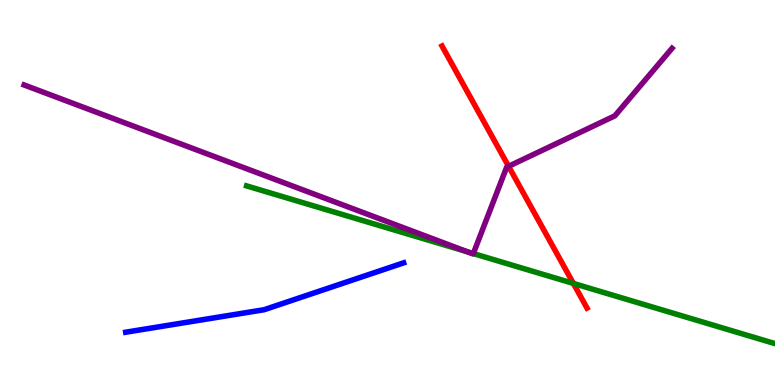[{'lines': ['blue', 'red'], 'intersections': []}, {'lines': ['green', 'red'], 'intersections': [{'x': 7.4, 'y': 2.64}]}, {'lines': ['purple', 'red'], 'intersections': [{'x': 6.56, 'y': 5.68}]}, {'lines': ['blue', 'green'], 'intersections': []}, {'lines': ['blue', 'purple'], 'intersections': []}, {'lines': ['green', 'purple'], 'intersections': [{'x': 6.03, 'y': 3.46}, {'x': 6.11, 'y': 3.41}]}]